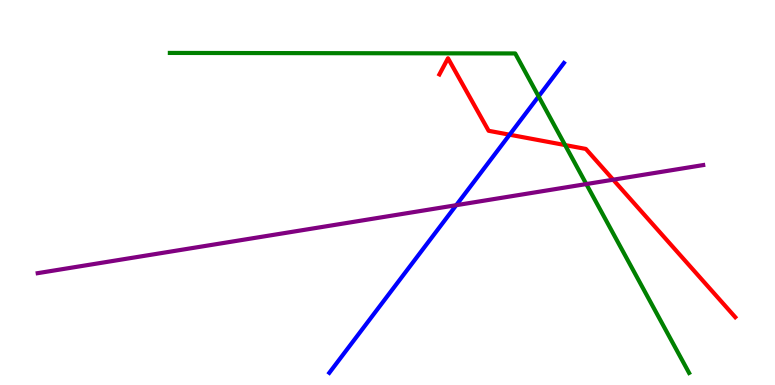[{'lines': ['blue', 'red'], 'intersections': [{'x': 6.58, 'y': 6.5}]}, {'lines': ['green', 'red'], 'intersections': [{'x': 7.29, 'y': 6.23}]}, {'lines': ['purple', 'red'], 'intersections': [{'x': 7.91, 'y': 5.33}]}, {'lines': ['blue', 'green'], 'intersections': [{'x': 6.95, 'y': 7.5}]}, {'lines': ['blue', 'purple'], 'intersections': [{'x': 5.89, 'y': 4.67}]}, {'lines': ['green', 'purple'], 'intersections': [{'x': 7.57, 'y': 5.22}]}]